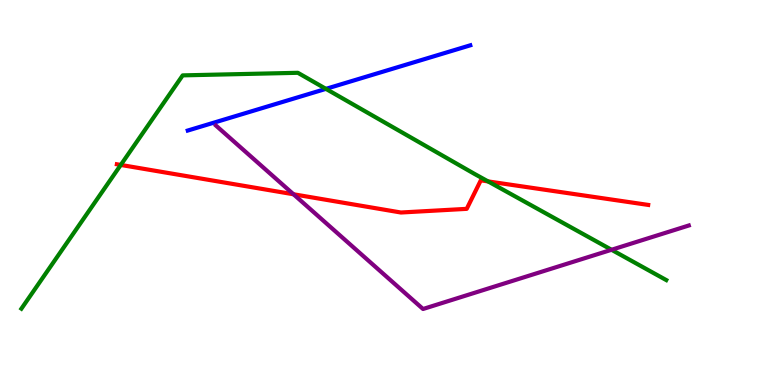[{'lines': ['blue', 'red'], 'intersections': []}, {'lines': ['green', 'red'], 'intersections': [{'x': 1.56, 'y': 5.72}, {'x': 6.3, 'y': 5.29}]}, {'lines': ['purple', 'red'], 'intersections': [{'x': 3.79, 'y': 4.95}]}, {'lines': ['blue', 'green'], 'intersections': [{'x': 4.21, 'y': 7.69}]}, {'lines': ['blue', 'purple'], 'intersections': []}, {'lines': ['green', 'purple'], 'intersections': [{'x': 7.89, 'y': 3.51}]}]